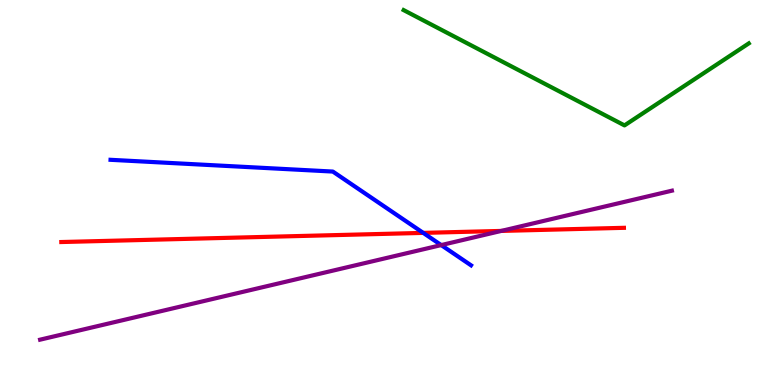[{'lines': ['blue', 'red'], 'intersections': [{'x': 5.46, 'y': 3.95}]}, {'lines': ['green', 'red'], 'intersections': []}, {'lines': ['purple', 'red'], 'intersections': [{'x': 6.47, 'y': 4.0}]}, {'lines': ['blue', 'green'], 'intersections': []}, {'lines': ['blue', 'purple'], 'intersections': [{'x': 5.69, 'y': 3.63}]}, {'lines': ['green', 'purple'], 'intersections': []}]